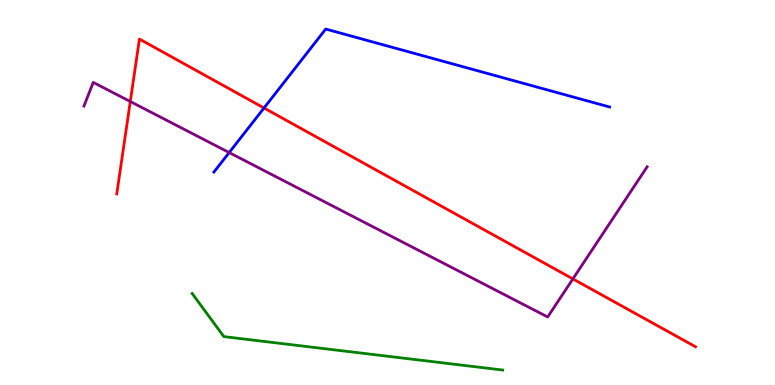[{'lines': ['blue', 'red'], 'intersections': [{'x': 3.41, 'y': 7.19}]}, {'lines': ['green', 'red'], 'intersections': []}, {'lines': ['purple', 'red'], 'intersections': [{'x': 1.68, 'y': 7.36}, {'x': 7.39, 'y': 2.76}]}, {'lines': ['blue', 'green'], 'intersections': []}, {'lines': ['blue', 'purple'], 'intersections': [{'x': 2.96, 'y': 6.04}]}, {'lines': ['green', 'purple'], 'intersections': []}]